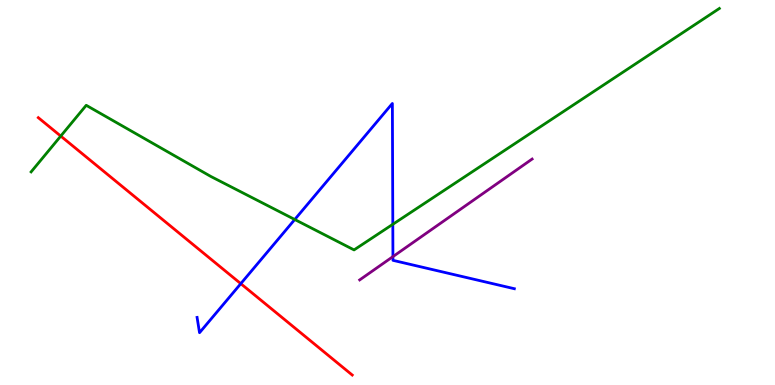[{'lines': ['blue', 'red'], 'intersections': [{'x': 3.11, 'y': 2.63}]}, {'lines': ['green', 'red'], 'intersections': [{'x': 0.784, 'y': 6.47}]}, {'lines': ['purple', 'red'], 'intersections': []}, {'lines': ['blue', 'green'], 'intersections': [{'x': 3.8, 'y': 4.3}, {'x': 5.07, 'y': 4.17}]}, {'lines': ['blue', 'purple'], 'intersections': [{'x': 5.07, 'y': 3.33}]}, {'lines': ['green', 'purple'], 'intersections': []}]